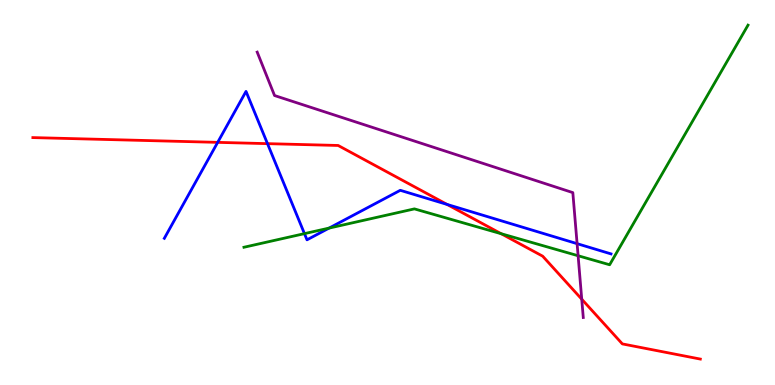[{'lines': ['blue', 'red'], 'intersections': [{'x': 2.81, 'y': 6.3}, {'x': 3.45, 'y': 6.27}, {'x': 5.77, 'y': 4.69}]}, {'lines': ['green', 'red'], 'intersections': [{'x': 6.47, 'y': 3.93}]}, {'lines': ['purple', 'red'], 'intersections': [{'x': 7.51, 'y': 2.23}]}, {'lines': ['blue', 'green'], 'intersections': [{'x': 3.93, 'y': 3.93}, {'x': 4.25, 'y': 4.08}]}, {'lines': ['blue', 'purple'], 'intersections': [{'x': 7.45, 'y': 3.67}]}, {'lines': ['green', 'purple'], 'intersections': [{'x': 7.46, 'y': 3.36}]}]